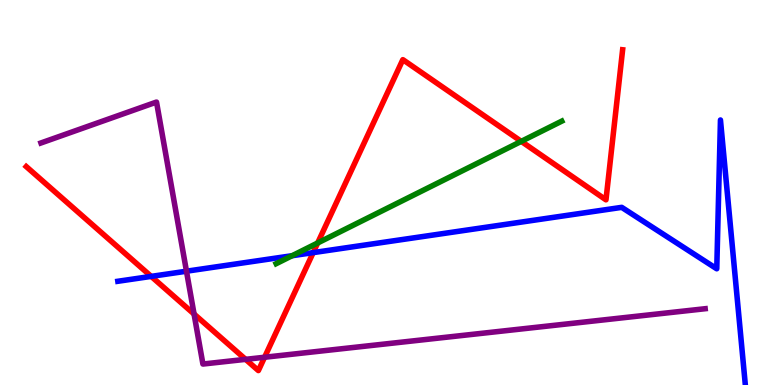[{'lines': ['blue', 'red'], 'intersections': [{'x': 1.95, 'y': 2.82}, {'x': 4.04, 'y': 3.44}]}, {'lines': ['green', 'red'], 'intersections': [{'x': 4.1, 'y': 3.69}, {'x': 6.73, 'y': 6.33}]}, {'lines': ['purple', 'red'], 'intersections': [{'x': 2.5, 'y': 1.84}, {'x': 3.17, 'y': 0.666}, {'x': 3.41, 'y': 0.721}]}, {'lines': ['blue', 'green'], 'intersections': [{'x': 3.77, 'y': 3.36}]}, {'lines': ['blue', 'purple'], 'intersections': [{'x': 2.41, 'y': 2.96}]}, {'lines': ['green', 'purple'], 'intersections': []}]